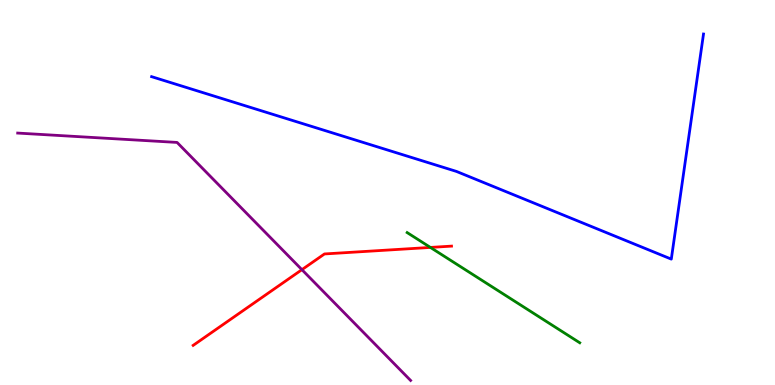[{'lines': ['blue', 'red'], 'intersections': []}, {'lines': ['green', 'red'], 'intersections': [{'x': 5.55, 'y': 3.57}]}, {'lines': ['purple', 'red'], 'intersections': [{'x': 3.9, 'y': 3.0}]}, {'lines': ['blue', 'green'], 'intersections': []}, {'lines': ['blue', 'purple'], 'intersections': []}, {'lines': ['green', 'purple'], 'intersections': []}]